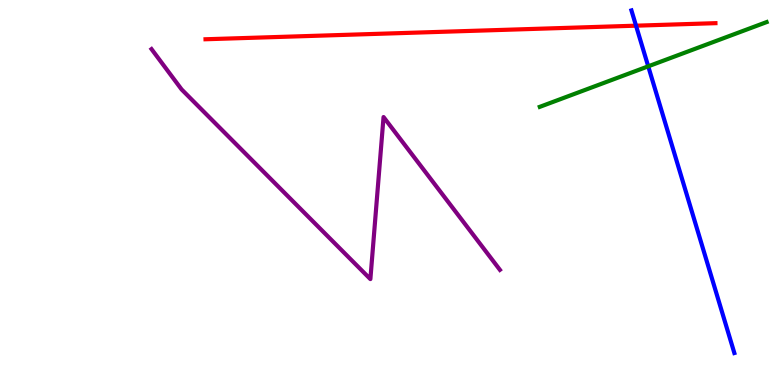[{'lines': ['blue', 'red'], 'intersections': [{'x': 8.21, 'y': 9.33}]}, {'lines': ['green', 'red'], 'intersections': []}, {'lines': ['purple', 'red'], 'intersections': []}, {'lines': ['blue', 'green'], 'intersections': [{'x': 8.36, 'y': 8.28}]}, {'lines': ['blue', 'purple'], 'intersections': []}, {'lines': ['green', 'purple'], 'intersections': []}]